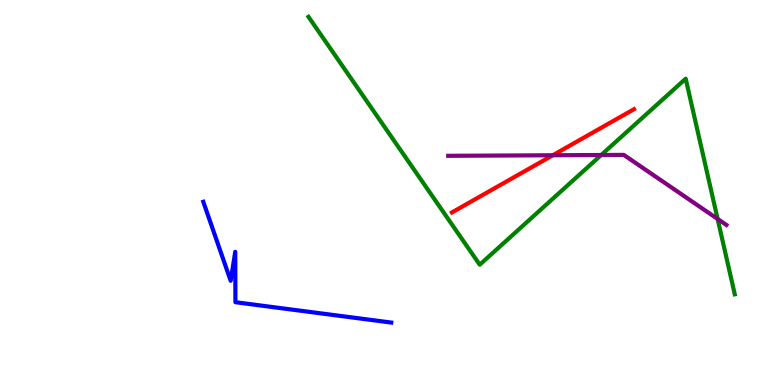[{'lines': ['blue', 'red'], 'intersections': []}, {'lines': ['green', 'red'], 'intersections': []}, {'lines': ['purple', 'red'], 'intersections': [{'x': 7.13, 'y': 5.97}]}, {'lines': ['blue', 'green'], 'intersections': []}, {'lines': ['blue', 'purple'], 'intersections': []}, {'lines': ['green', 'purple'], 'intersections': [{'x': 7.76, 'y': 5.97}, {'x': 9.26, 'y': 4.31}]}]